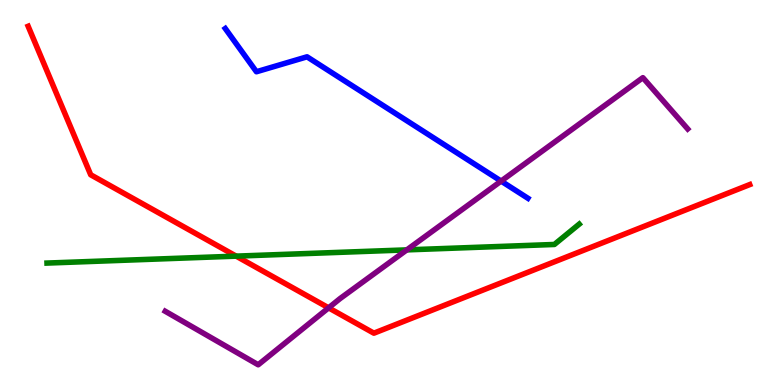[{'lines': ['blue', 'red'], 'intersections': []}, {'lines': ['green', 'red'], 'intersections': [{'x': 3.05, 'y': 3.35}]}, {'lines': ['purple', 'red'], 'intersections': [{'x': 4.24, 'y': 2.0}]}, {'lines': ['blue', 'green'], 'intersections': []}, {'lines': ['blue', 'purple'], 'intersections': [{'x': 6.47, 'y': 5.3}]}, {'lines': ['green', 'purple'], 'intersections': [{'x': 5.25, 'y': 3.51}]}]